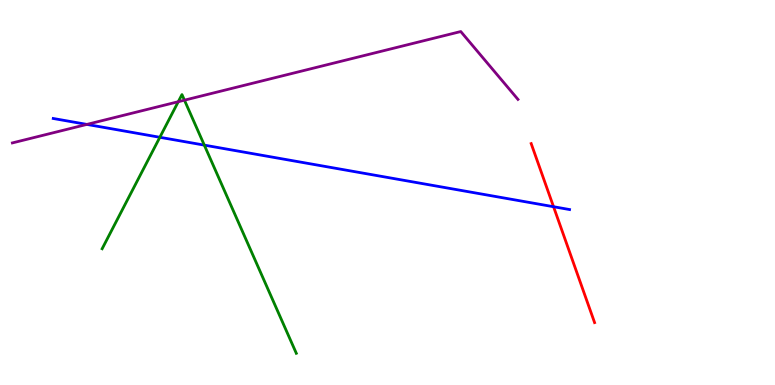[{'lines': ['blue', 'red'], 'intersections': [{'x': 7.14, 'y': 4.63}]}, {'lines': ['green', 'red'], 'intersections': []}, {'lines': ['purple', 'red'], 'intersections': []}, {'lines': ['blue', 'green'], 'intersections': [{'x': 2.06, 'y': 6.43}, {'x': 2.64, 'y': 6.23}]}, {'lines': ['blue', 'purple'], 'intersections': [{'x': 1.12, 'y': 6.77}]}, {'lines': ['green', 'purple'], 'intersections': [{'x': 2.3, 'y': 7.36}, {'x': 2.38, 'y': 7.4}]}]